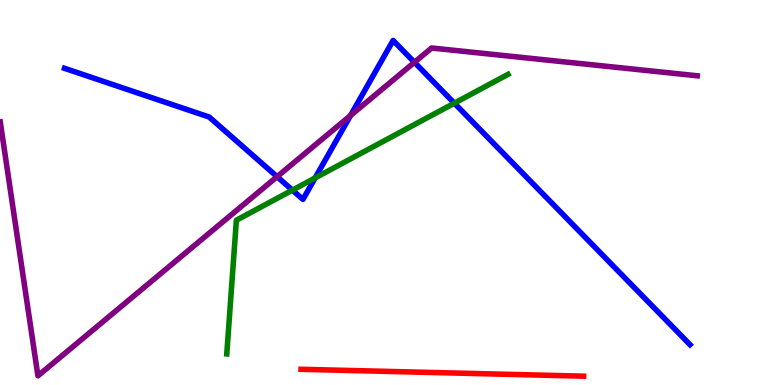[{'lines': ['blue', 'red'], 'intersections': []}, {'lines': ['green', 'red'], 'intersections': []}, {'lines': ['purple', 'red'], 'intersections': []}, {'lines': ['blue', 'green'], 'intersections': [{'x': 3.77, 'y': 5.06}, {'x': 4.07, 'y': 5.38}, {'x': 5.86, 'y': 7.32}]}, {'lines': ['blue', 'purple'], 'intersections': [{'x': 3.58, 'y': 5.41}, {'x': 4.52, 'y': 7.0}, {'x': 5.35, 'y': 8.38}]}, {'lines': ['green', 'purple'], 'intersections': []}]